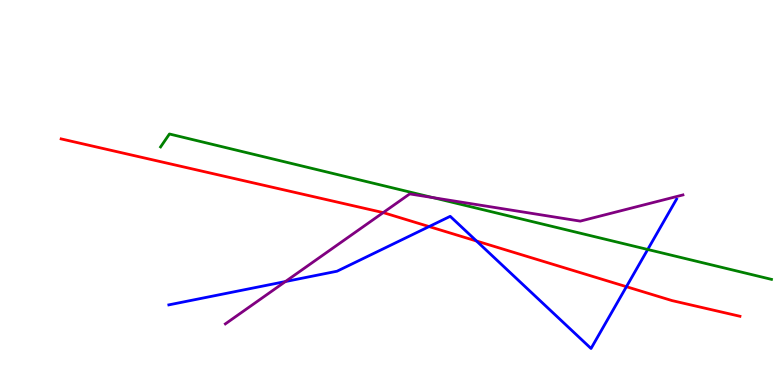[{'lines': ['blue', 'red'], 'intersections': [{'x': 5.54, 'y': 4.12}, {'x': 6.15, 'y': 3.74}, {'x': 8.08, 'y': 2.55}]}, {'lines': ['green', 'red'], 'intersections': []}, {'lines': ['purple', 'red'], 'intersections': [{'x': 4.94, 'y': 4.48}]}, {'lines': ['blue', 'green'], 'intersections': [{'x': 8.36, 'y': 3.52}]}, {'lines': ['blue', 'purple'], 'intersections': [{'x': 3.68, 'y': 2.69}]}, {'lines': ['green', 'purple'], 'intersections': [{'x': 5.59, 'y': 4.87}]}]